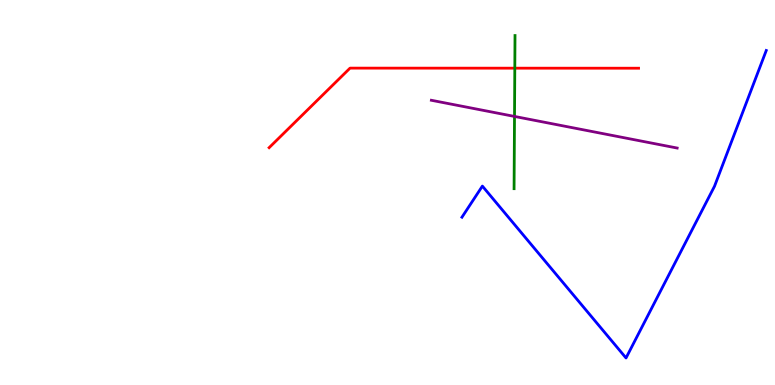[{'lines': ['blue', 'red'], 'intersections': []}, {'lines': ['green', 'red'], 'intersections': [{'x': 6.64, 'y': 8.23}]}, {'lines': ['purple', 'red'], 'intersections': []}, {'lines': ['blue', 'green'], 'intersections': []}, {'lines': ['blue', 'purple'], 'intersections': []}, {'lines': ['green', 'purple'], 'intersections': [{'x': 6.64, 'y': 6.98}]}]